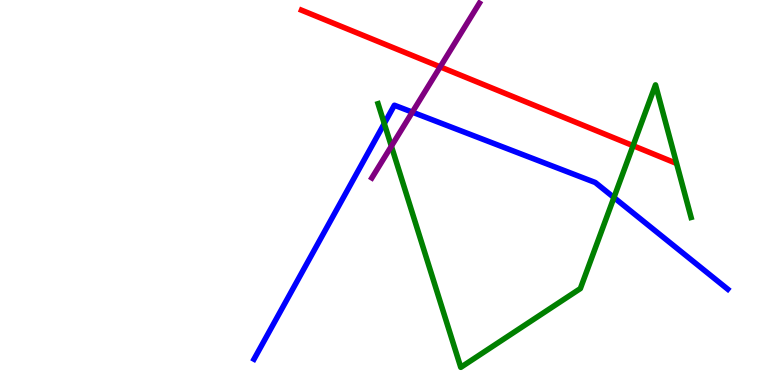[{'lines': ['blue', 'red'], 'intersections': []}, {'lines': ['green', 'red'], 'intersections': [{'x': 8.17, 'y': 6.22}]}, {'lines': ['purple', 'red'], 'intersections': [{'x': 5.68, 'y': 8.26}]}, {'lines': ['blue', 'green'], 'intersections': [{'x': 4.96, 'y': 6.79}, {'x': 7.92, 'y': 4.87}]}, {'lines': ['blue', 'purple'], 'intersections': [{'x': 5.32, 'y': 7.09}]}, {'lines': ['green', 'purple'], 'intersections': [{'x': 5.05, 'y': 6.2}]}]